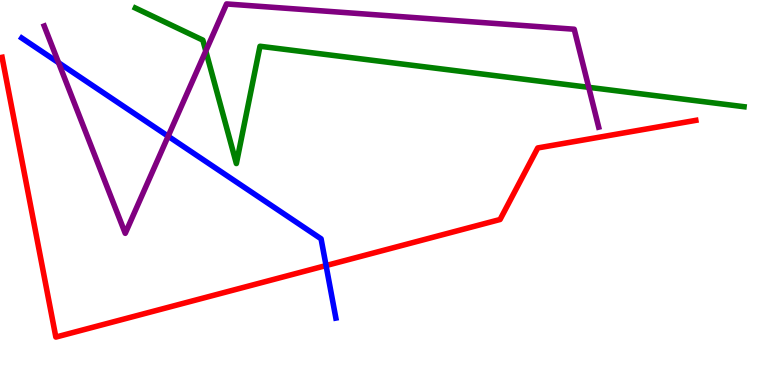[{'lines': ['blue', 'red'], 'intersections': [{'x': 4.21, 'y': 3.1}]}, {'lines': ['green', 'red'], 'intersections': []}, {'lines': ['purple', 'red'], 'intersections': []}, {'lines': ['blue', 'green'], 'intersections': []}, {'lines': ['blue', 'purple'], 'intersections': [{'x': 0.756, 'y': 8.37}, {'x': 2.17, 'y': 6.46}]}, {'lines': ['green', 'purple'], 'intersections': [{'x': 2.66, 'y': 8.68}, {'x': 7.6, 'y': 7.73}]}]